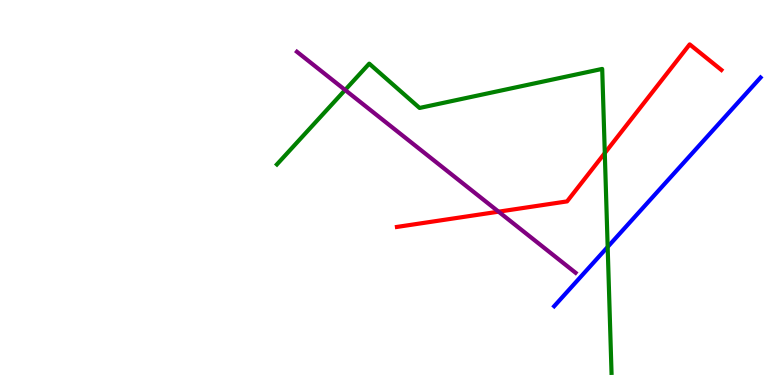[{'lines': ['blue', 'red'], 'intersections': []}, {'lines': ['green', 'red'], 'intersections': [{'x': 7.8, 'y': 6.02}]}, {'lines': ['purple', 'red'], 'intersections': [{'x': 6.43, 'y': 4.5}]}, {'lines': ['blue', 'green'], 'intersections': [{'x': 7.84, 'y': 3.59}]}, {'lines': ['blue', 'purple'], 'intersections': []}, {'lines': ['green', 'purple'], 'intersections': [{'x': 4.45, 'y': 7.66}]}]